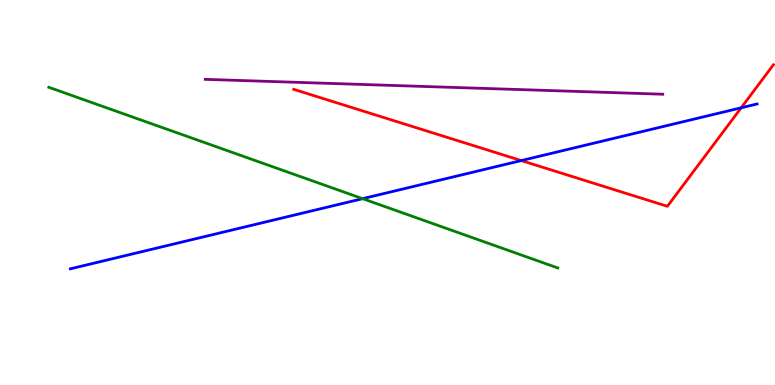[{'lines': ['blue', 'red'], 'intersections': [{'x': 6.73, 'y': 5.83}, {'x': 9.56, 'y': 7.2}]}, {'lines': ['green', 'red'], 'intersections': []}, {'lines': ['purple', 'red'], 'intersections': []}, {'lines': ['blue', 'green'], 'intersections': [{'x': 4.68, 'y': 4.84}]}, {'lines': ['blue', 'purple'], 'intersections': []}, {'lines': ['green', 'purple'], 'intersections': []}]